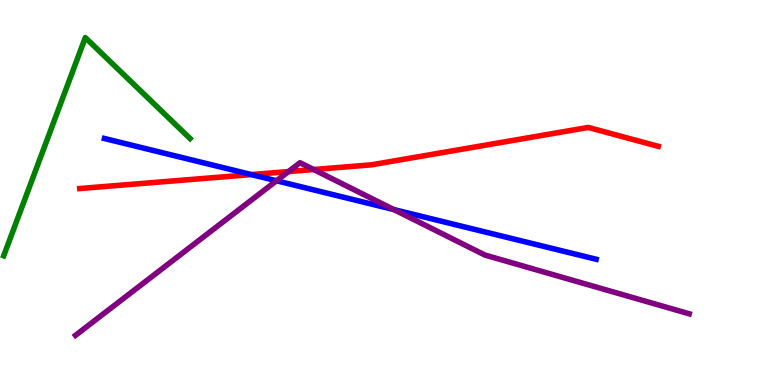[{'lines': ['blue', 'red'], 'intersections': [{'x': 3.24, 'y': 5.47}]}, {'lines': ['green', 'red'], 'intersections': []}, {'lines': ['purple', 'red'], 'intersections': [{'x': 3.72, 'y': 5.54}, {'x': 4.05, 'y': 5.6}]}, {'lines': ['blue', 'green'], 'intersections': []}, {'lines': ['blue', 'purple'], 'intersections': [{'x': 3.57, 'y': 5.3}, {'x': 5.08, 'y': 4.56}]}, {'lines': ['green', 'purple'], 'intersections': []}]